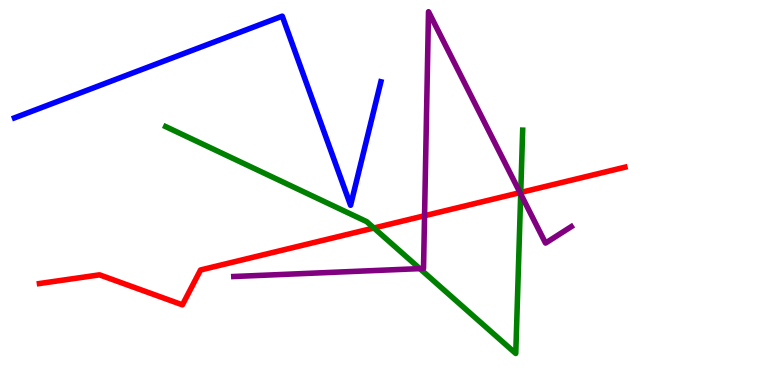[{'lines': ['blue', 'red'], 'intersections': []}, {'lines': ['green', 'red'], 'intersections': [{'x': 4.82, 'y': 4.08}, {'x': 6.72, 'y': 5.0}]}, {'lines': ['purple', 'red'], 'intersections': [{'x': 5.48, 'y': 4.4}, {'x': 6.71, 'y': 5.0}]}, {'lines': ['blue', 'green'], 'intersections': []}, {'lines': ['blue', 'purple'], 'intersections': []}, {'lines': ['green', 'purple'], 'intersections': [{'x': 5.42, 'y': 3.02}, {'x': 6.72, 'y': 4.96}]}]